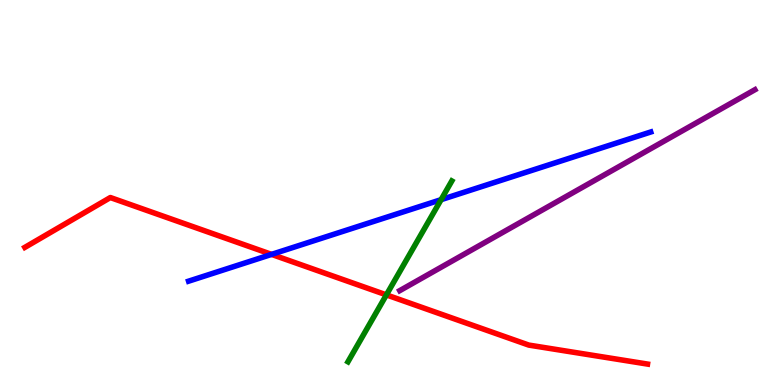[{'lines': ['blue', 'red'], 'intersections': [{'x': 3.5, 'y': 3.39}]}, {'lines': ['green', 'red'], 'intersections': [{'x': 4.99, 'y': 2.34}]}, {'lines': ['purple', 'red'], 'intersections': []}, {'lines': ['blue', 'green'], 'intersections': [{'x': 5.69, 'y': 4.81}]}, {'lines': ['blue', 'purple'], 'intersections': []}, {'lines': ['green', 'purple'], 'intersections': []}]